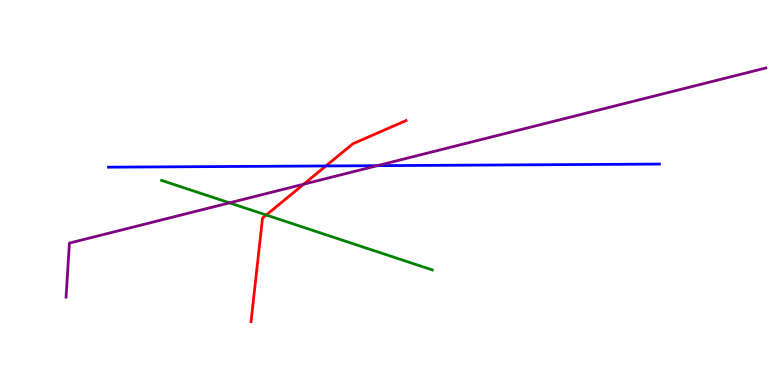[{'lines': ['blue', 'red'], 'intersections': [{'x': 4.21, 'y': 5.69}]}, {'lines': ['green', 'red'], 'intersections': [{'x': 3.44, 'y': 4.42}]}, {'lines': ['purple', 'red'], 'intersections': [{'x': 3.92, 'y': 5.22}]}, {'lines': ['blue', 'green'], 'intersections': []}, {'lines': ['blue', 'purple'], 'intersections': [{'x': 4.87, 'y': 5.7}]}, {'lines': ['green', 'purple'], 'intersections': [{'x': 2.96, 'y': 4.73}]}]